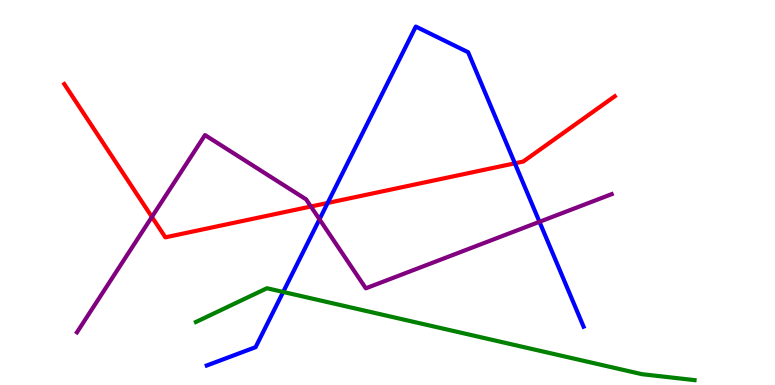[{'lines': ['blue', 'red'], 'intersections': [{'x': 4.23, 'y': 4.73}, {'x': 6.64, 'y': 5.76}]}, {'lines': ['green', 'red'], 'intersections': []}, {'lines': ['purple', 'red'], 'intersections': [{'x': 1.96, 'y': 4.37}, {'x': 4.01, 'y': 4.64}]}, {'lines': ['blue', 'green'], 'intersections': [{'x': 3.65, 'y': 2.42}]}, {'lines': ['blue', 'purple'], 'intersections': [{'x': 4.12, 'y': 4.3}, {'x': 6.96, 'y': 4.24}]}, {'lines': ['green', 'purple'], 'intersections': []}]